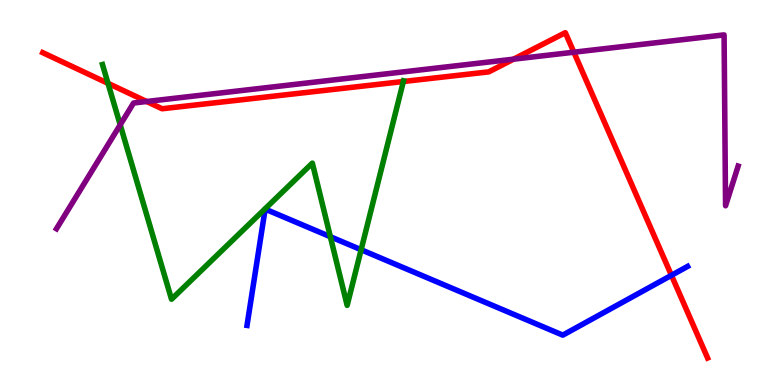[{'lines': ['blue', 'red'], 'intersections': [{'x': 8.66, 'y': 2.85}]}, {'lines': ['green', 'red'], 'intersections': [{'x': 1.39, 'y': 7.84}, {'x': 5.2, 'y': 7.88}]}, {'lines': ['purple', 'red'], 'intersections': [{'x': 1.89, 'y': 7.36}, {'x': 6.63, 'y': 8.46}, {'x': 7.4, 'y': 8.64}]}, {'lines': ['blue', 'green'], 'intersections': [{'x': 4.26, 'y': 3.85}, {'x': 4.66, 'y': 3.51}]}, {'lines': ['blue', 'purple'], 'intersections': []}, {'lines': ['green', 'purple'], 'intersections': [{'x': 1.55, 'y': 6.76}]}]